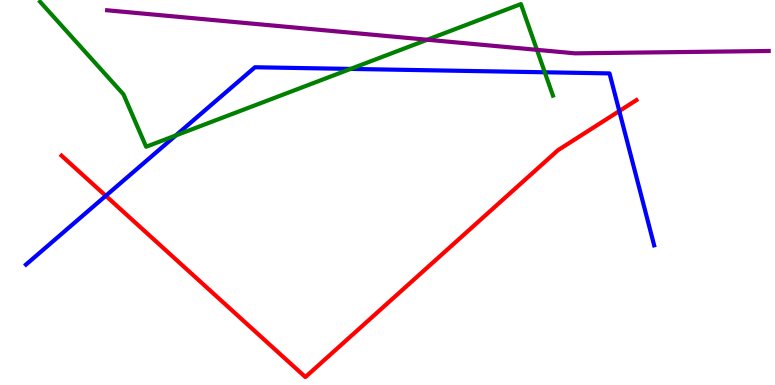[{'lines': ['blue', 'red'], 'intersections': [{'x': 1.36, 'y': 4.91}, {'x': 7.99, 'y': 7.12}]}, {'lines': ['green', 'red'], 'intersections': []}, {'lines': ['purple', 'red'], 'intersections': []}, {'lines': ['blue', 'green'], 'intersections': [{'x': 2.27, 'y': 6.48}, {'x': 4.52, 'y': 8.21}, {'x': 7.03, 'y': 8.12}]}, {'lines': ['blue', 'purple'], 'intersections': []}, {'lines': ['green', 'purple'], 'intersections': [{'x': 5.51, 'y': 8.97}, {'x': 6.93, 'y': 8.71}]}]